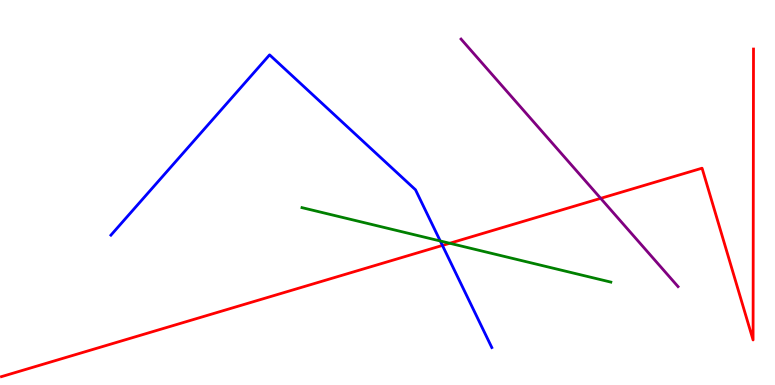[{'lines': ['blue', 'red'], 'intersections': [{'x': 5.71, 'y': 3.63}]}, {'lines': ['green', 'red'], 'intersections': [{'x': 5.8, 'y': 3.68}]}, {'lines': ['purple', 'red'], 'intersections': [{'x': 7.75, 'y': 4.85}]}, {'lines': ['blue', 'green'], 'intersections': [{'x': 5.68, 'y': 3.74}]}, {'lines': ['blue', 'purple'], 'intersections': []}, {'lines': ['green', 'purple'], 'intersections': []}]